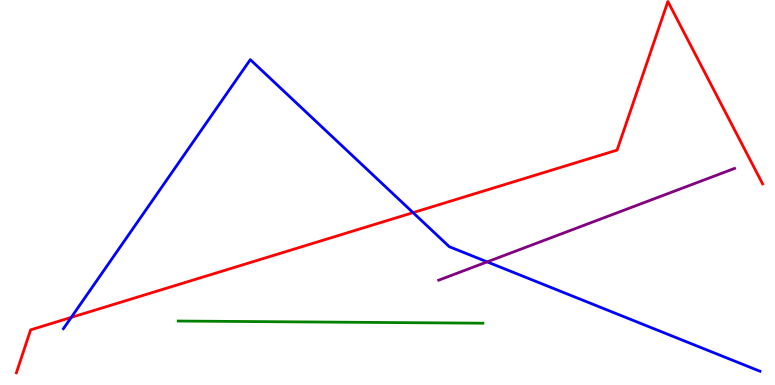[{'lines': ['blue', 'red'], 'intersections': [{'x': 0.919, 'y': 1.76}, {'x': 5.33, 'y': 4.48}]}, {'lines': ['green', 'red'], 'intersections': []}, {'lines': ['purple', 'red'], 'intersections': []}, {'lines': ['blue', 'green'], 'intersections': []}, {'lines': ['blue', 'purple'], 'intersections': [{'x': 6.29, 'y': 3.2}]}, {'lines': ['green', 'purple'], 'intersections': []}]